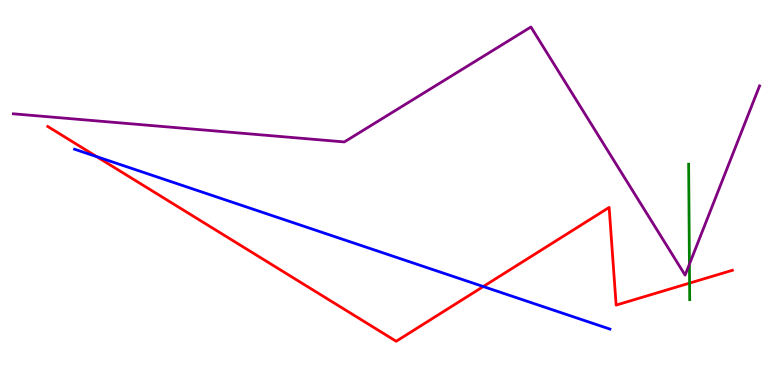[{'lines': ['blue', 'red'], 'intersections': [{'x': 1.25, 'y': 5.93}, {'x': 6.24, 'y': 2.56}]}, {'lines': ['green', 'red'], 'intersections': [{'x': 8.9, 'y': 2.65}]}, {'lines': ['purple', 'red'], 'intersections': []}, {'lines': ['blue', 'green'], 'intersections': []}, {'lines': ['blue', 'purple'], 'intersections': []}, {'lines': ['green', 'purple'], 'intersections': [{'x': 8.9, 'y': 3.14}]}]